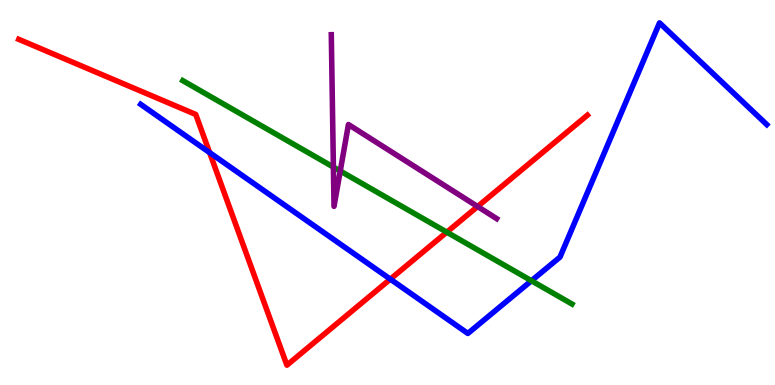[{'lines': ['blue', 'red'], 'intersections': [{'x': 2.7, 'y': 6.04}, {'x': 5.04, 'y': 2.75}]}, {'lines': ['green', 'red'], 'intersections': [{'x': 5.77, 'y': 3.97}]}, {'lines': ['purple', 'red'], 'intersections': [{'x': 6.16, 'y': 4.64}]}, {'lines': ['blue', 'green'], 'intersections': [{'x': 6.86, 'y': 2.71}]}, {'lines': ['blue', 'purple'], 'intersections': []}, {'lines': ['green', 'purple'], 'intersections': [{'x': 4.3, 'y': 5.66}, {'x': 4.39, 'y': 5.56}]}]